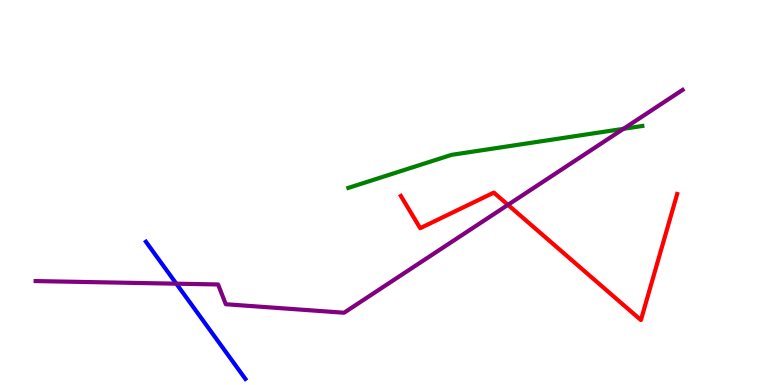[{'lines': ['blue', 'red'], 'intersections': []}, {'lines': ['green', 'red'], 'intersections': []}, {'lines': ['purple', 'red'], 'intersections': [{'x': 6.55, 'y': 4.68}]}, {'lines': ['blue', 'green'], 'intersections': []}, {'lines': ['blue', 'purple'], 'intersections': [{'x': 2.28, 'y': 2.63}]}, {'lines': ['green', 'purple'], 'intersections': [{'x': 8.04, 'y': 6.65}]}]